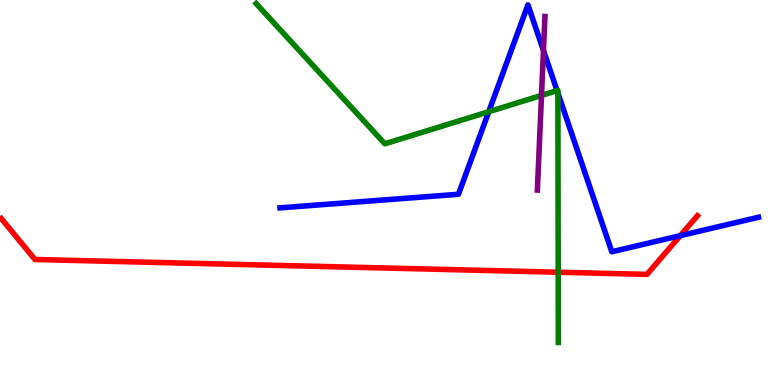[{'lines': ['blue', 'red'], 'intersections': [{'x': 8.78, 'y': 3.88}]}, {'lines': ['green', 'red'], 'intersections': [{'x': 7.2, 'y': 2.93}]}, {'lines': ['purple', 'red'], 'intersections': []}, {'lines': ['blue', 'green'], 'intersections': [{'x': 6.31, 'y': 7.1}, {'x': 7.19, 'y': 7.65}, {'x': 7.2, 'y': 7.58}]}, {'lines': ['blue', 'purple'], 'intersections': [{'x': 7.01, 'y': 8.69}]}, {'lines': ['green', 'purple'], 'intersections': [{'x': 6.99, 'y': 7.52}]}]